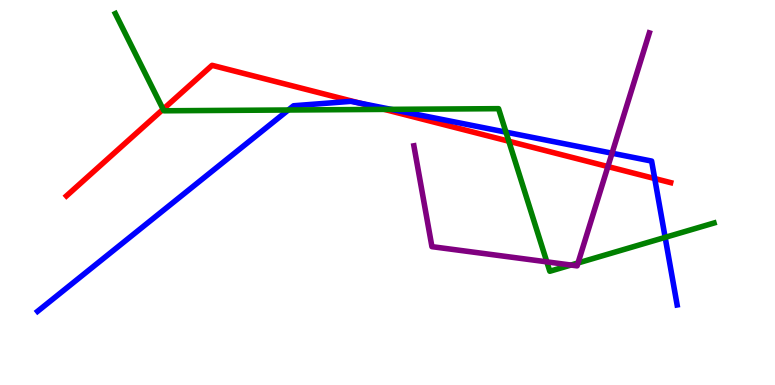[{'lines': ['blue', 'red'], 'intersections': [{'x': 4.65, 'y': 7.32}, {'x': 8.45, 'y': 5.36}]}, {'lines': ['green', 'red'], 'intersections': [{'x': 2.1, 'y': 7.16}, {'x': 4.96, 'y': 7.16}, {'x': 6.57, 'y': 6.33}]}, {'lines': ['purple', 'red'], 'intersections': [{'x': 7.84, 'y': 5.67}]}, {'lines': ['blue', 'green'], 'intersections': [{'x': 3.72, 'y': 7.14}, {'x': 5.05, 'y': 7.16}, {'x': 6.53, 'y': 6.57}, {'x': 8.58, 'y': 3.83}]}, {'lines': ['blue', 'purple'], 'intersections': [{'x': 7.9, 'y': 6.02}]}, {'lines': ['green', 'purple'], 'intersections': [{'x': 7.06, 'y': 3.2}, {'x': 7.37, 'y': 3.12}, {'x': 7.46, 'y': 3.17}]}]